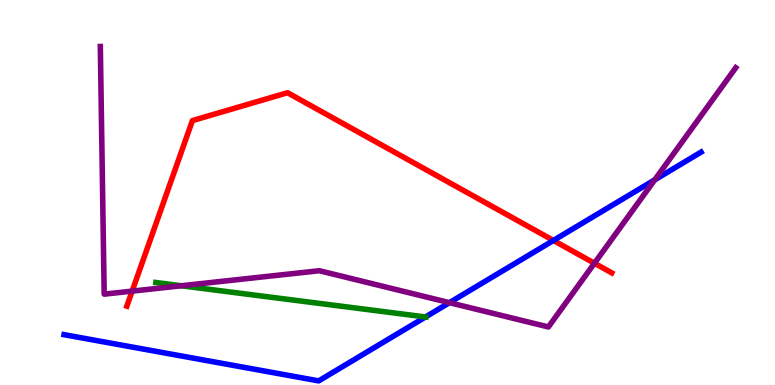[{'lines': ['blue', 'red'], 'intersections': [{'x': 7.14, 'y': 3.75}]}, {'lines': ['green', 'red'], 'intersections': []}, {'lines': ['purple', 'red'], 'intersections': [{'x': 1.71, 'y': 2.44}, {'x': 7.67, 'y': 3.16}]}, {'lines': ['blue', 'green'], 'intersections': [{'x': 5.49, 'y': 1.77}]}, {'lines': ['blue', 'purple'], 'intersections': [{'x': 5.8, 'y': 2.14}, {'x': 8.45, 'y': 5.33}]}, {'lines': ['green', 'purple'], 'intersections': [{'x': 2.34, 'y': 2.58}]}]